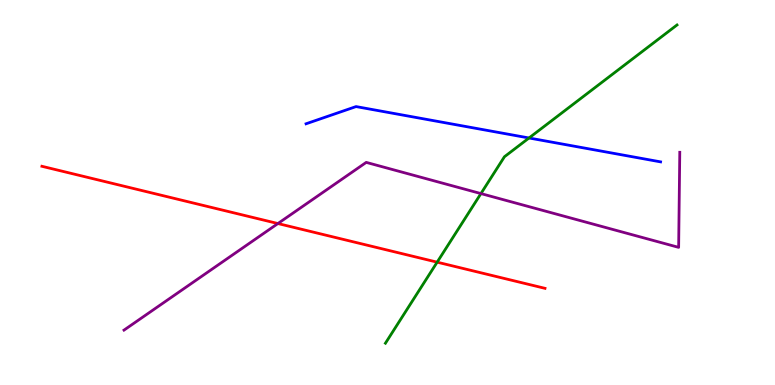[{'lines': ['blue', 'red'], 'intersections': []}, {'lines': ['green', 'red'], 'intersections': [{'x': 5.64, 'y': 3.19}]}, {'lines': ['purple', 'red'], 'intersections': [{'x': 3.59, 'y': 4.19}]}, {'lines': ['blue', 'green'], 'intersections': [{'x': 6.83, 'y': 6.42}]}, {'lines': ['blue', 'purple'], 'intersections': []}, {'lines': ['green', 'purple'], 'intersections': [{'x': 6.21, 'y': 4.97}]}]